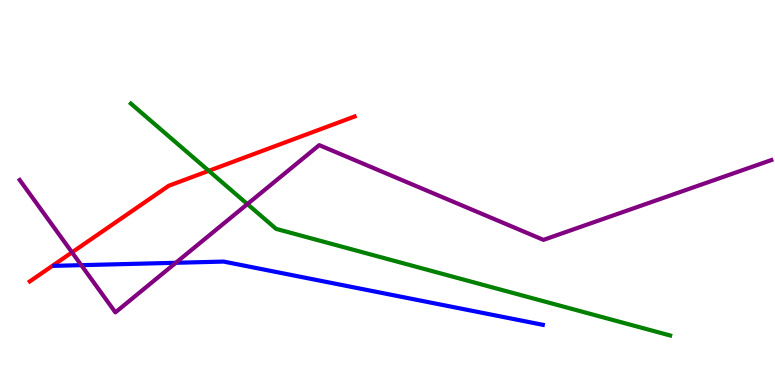[{'lines': ['blue', 'red'], 'intersections': []}, {'lines': ['green', 'red'], 'intersections': [{'x': 2.69, 'y': 5.56}]}, {'lines': ['purple', 'red'], 'intersections': [{'x': 0.929, 'y': 3.45}]}, {'lines': ['blue', 'green'], 'intersections': []}, {'lines': ['blue', 'purple'], 'intersections': [{'x': 1.05, 'y': 3.11}, {'x': 2.27, 'y': 3.17}]}, {'lines': ['green', 'purple'], 'intersections': [{'x': 3.19, 'y': 4.7}]}]